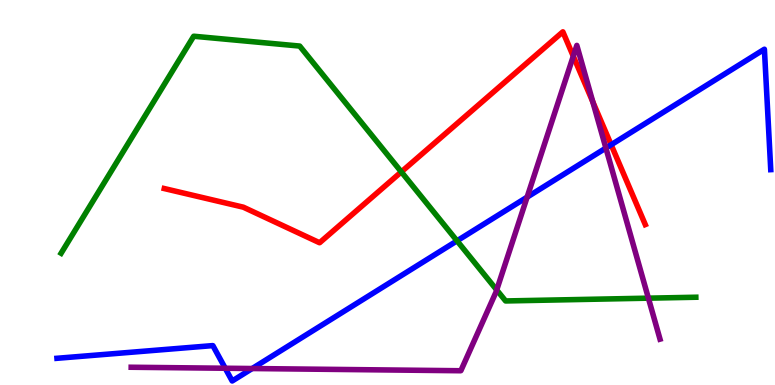[{'lines': ['blue', 'red'], 'intersections': [{'x': 7.89, 'y': 6.24}]}, {'lines': ['green', 'red'], 'intersections': [{'x': 5.18, 'y': 5.54}]}, {'lines': ['purple', 'red'], 'intersections': [{'x': 7.4, 'y': 8.54}, {'x': 7.65, 'y': 7.35}]}, {'lines': ['blue', 'green'], 'intersections': [{'x': 5.9, 'y': 3.74}]}, {'lines': ['blue', 'purple'], 'intersections': [{'x': 2.91, 'y': 0.435}, {'x': 3.25, 'y': 0.428}, {'x': 6.8, 'y': 4.88}, {'x': 7.82, 'y': 6.15}]}, {'lines': ['green', 'purple'], 'intersections': [{'x': 6.41, 'y': 2.47}, {'x': 8.37, 'y': 2.26}]}]